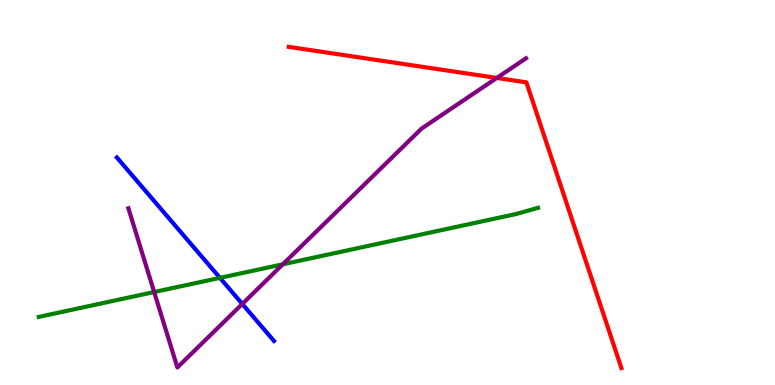[{'lines': ['blue', 'red'], 'intersections': []}, {'lines': ['green', 'red'], 'intersections': []}, {'lines': ['purple', 'red'], 'intersections': [{'x': 6.41, 'y': 7.98}]}, {'lines': ['blue', 'green'], 'intersections': [{'x': 2.84, 'y': 2.78}]}, {'lines': ['blue', 'purple'], 'intersections': [{'x': 3.13, 'y': 2.11}]}, {'lines': ['green', 'purple'], 'intersections': [{'x': 1.99, 'y': 2.41}, {'x': 3.65, 'y': 3.13}]}]